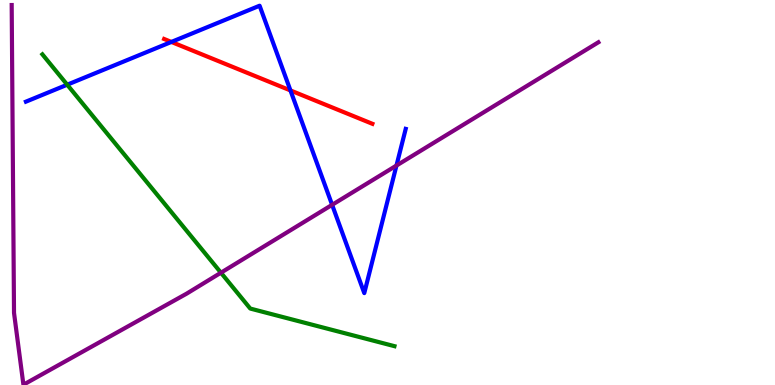[{'lines': ['blue', 'red'], 'intersections': [{'x': 2.21, 'y': 8.91}, {'x': 3.75, 'y': 7.65}]}, {'lines': ['green', 'red'], 'intersections': []}, {'lines': ['purple', 'red'], 'intersections': []}, {'lines': ['blue', 'green'], 'intersections': [{'x': 0.867, 'y': 7.8}]}, {'lines': ['blue', 'purple'], 'intersections': [{'x': 4.29, 'y': 4.68}, {'x': 5.12, 'y': 5.7}]}, {'lines': ['green', 'purple'], 'intersections': [{'x': 2.85, 'y': 2.92}]}]